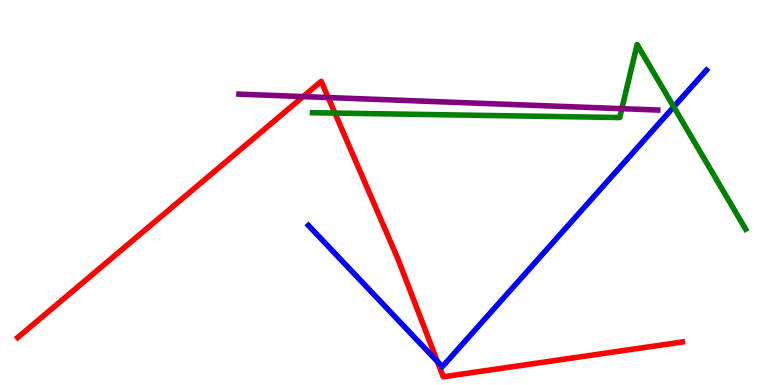[{'lines': ['blue', 'red'], 'intersections': [{'x': 5.64, 'y': 0.61}]}, {'lines': ['green', 'red'], 'intersections': [{'x': 4.32, 'y': 7.06}]}, {'lines': ['purple', 'red'], 'intersections': [{'x': 3.91, 'y': 7.49}, {'x': 4.24, 'y': 7.47}]}, {'lines': ['blue', 'green'], 'intersections': [{'x': 8.69, 'y': 7.22}]}, {'lines': ['blue', 'purple'], 'intersections': []}, {'lines': ['green', 'purple'], 'intersections': [{'x': 8.02, 'y': 7.18}]}]